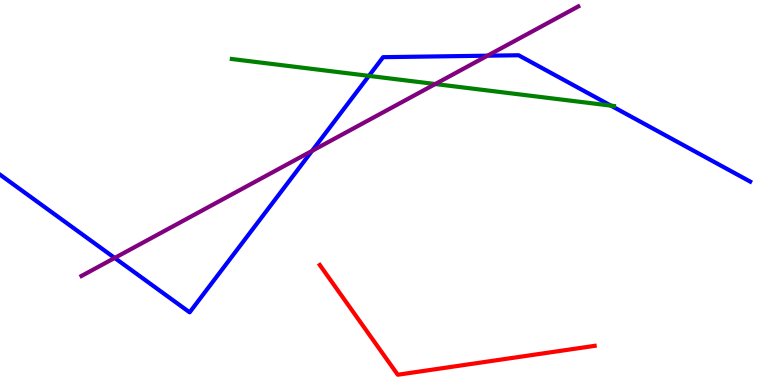[{'lines': ['blue', 'red'], 'intersections': []}, {'lines': ['green', 'red'], 'intersections': []}, {'lines': ['purple', 'red'], 'intersections': []}, {'lines': ['blue', 'green'], 'intersections': [{'x': 4.76, 'y': 8.03}, {'x': 7.88, 'y': 7.26}]}, {'lines': ['blue', 'purple'], 'intersections': [{'x': 1.48, 'y': 3.3}, {'x': 4.03, 'y': 6.08}, {'x': 6.29, 'y': 8.55}]}, {'lines': ['green', 'purple'], 'intersections': [{'x': 5.62, 'y': 7.82}]}]